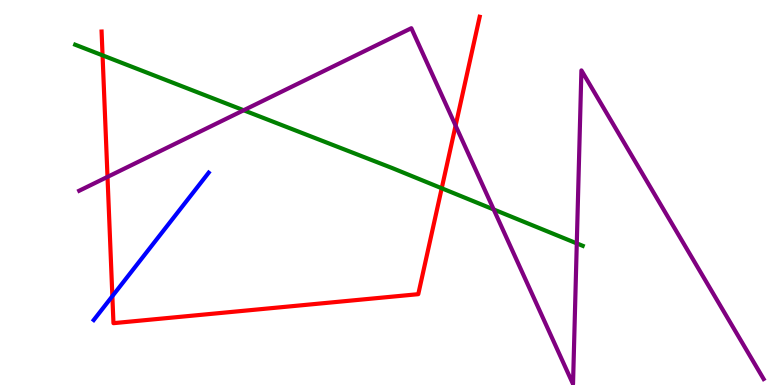[{'lines': ['blue', 'red'], 'intersections': [{'x': 1.45, 'y': 2.31}]}, {'lines': ['green', 'red'], 'intersections': [{'x': 1.32, 'y': 8.56}, {'x': 5.7, 'y': 5.11}]}, {'lines': ['purple', 'red'], 'intersections': [{'x': 1.39, 'y': 5.41}, {'x': 5.88, 'y': 6.74}]}, {'lines': ['blue', 'green'], 'intersections': []}, {'lines': ['blue', 'purple'], 'intersections': []}, {'lines': ['green', 'purple'], 'intersections': [{'x': 3.14, 'y': 7.14}, {'x': 6.37, 'y': 4.56}, {'x': 7.44, 'y': 3.68}]}]